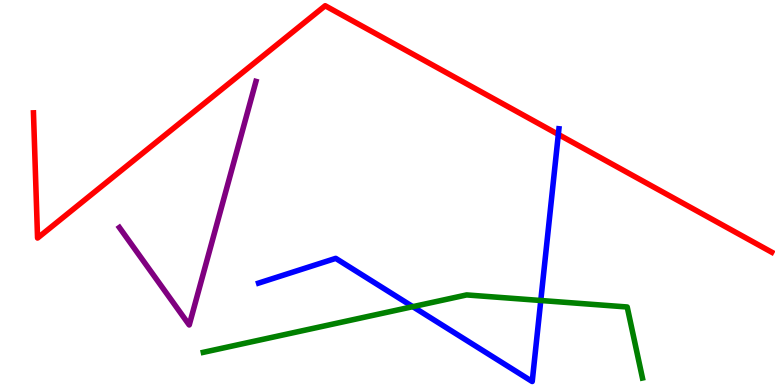[{'lines': ['blue', 'red'], 'intersections': [{'x': 7.2, 'y': 6.51}]}, {'lines': ['green', 'red'], 'intersections': []}, {'lines': ['purple', 'red'], 'intersections': []}, {'lines': ['blue', 'green'], 'intersections': [{'x': 5.33, 'y': 2.03}, {'x': 6.98, 'y': 2.19}]}, {'lines': ['blue', 'purple'], 'intersections': []}, {'lines': ['green', 'purple'], 'intersections': []}]